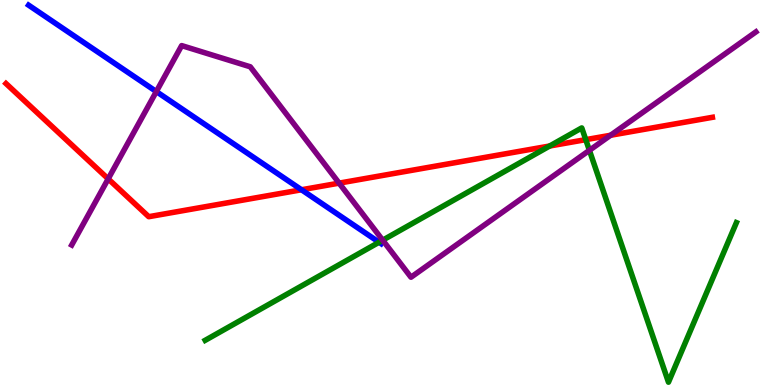[{'lines': ['blue', 'red'], 'intersections': [{'x': 3.89, 'y': 5.07}]}, {'lines': ['green', 'red'], 'intersections': [{'x': 7.09, 'y': 6.21}, {'x': 7.56, 'y': 6.37}]}, {'lines': ['purple', 'red'], 'intersections': [{'x': 1.4, 'y': 5.35}, {'x': 4.38, 'y': 5.24}, {'x': 7.88, 'y': 6.49}]}, {'lines': ['blue', 'green'], 'intersections': [{'x': 4.89, 'y': 3.71}]}, {'lines': ['blue', 'purple'], 'intersections': [{'x': 2.02, 'y': 7.62}]}, {'lines': ['green', 'purple'], 'intersections': [{'x': 4.94, 'y': 3.76}, {'x': 7.61, 'y': 6.1}]}]